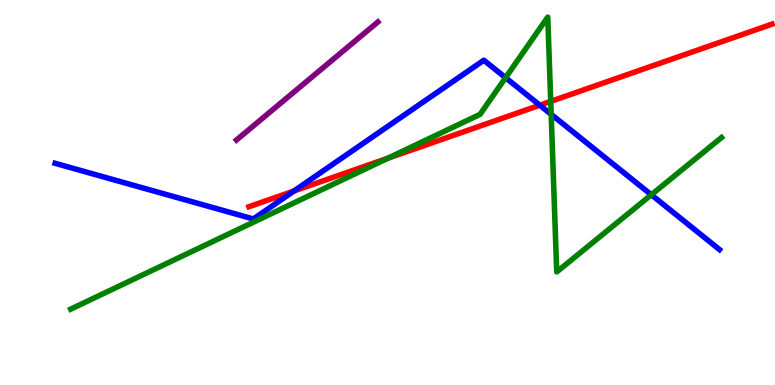[{'lines': ['blue', 'red'], 'intersections': [{'x': 3.79, 'y': 5.04}, {'x': 6.97, 'y': 7.27}]}, {'lines': ['green', 'red'], 'intersections': [{'x': 5.0, 'y': 5.89}, {'x': 7.11, 'y': 7.37}]}, {'lines': ['purple', 'red'], 'intersections': []}, {'lines': ['blue', 'green'], 'intersections': [{'x': 6.52, 'y': 7.98}, {'x': 7.11, 'y': 7.03}, {'x': 8.4, 'y': 4.94}]}, {'lines': ['blue', 'purple'], 'intersections': []}, {'lines': ['green', 'purple'], 'intersections': []}]